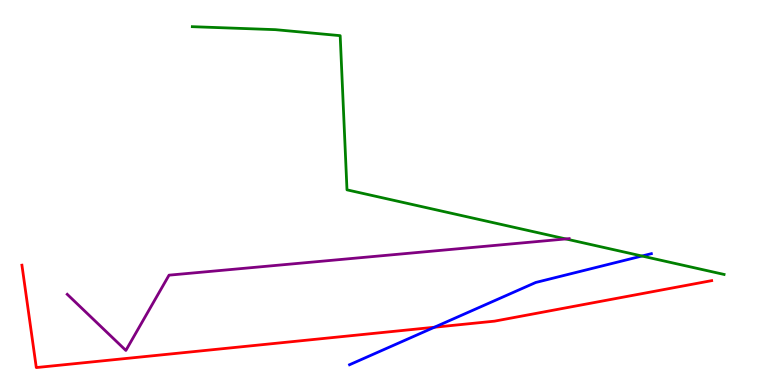[{'lines': ['blue', 'red'], 'intersections': [{'x': 5.61, 'y': 1.5}]}, {'lines': ['green', 'red'], 'intersections': []}, {'lines': ['purple', 'red'], 'intersections': []}, {'lines': ['blue', 'green'], 'intersections': [{'x': 8.28, 'y': 3.35}]}, {'lines': ['blue', 'purple'], 'intersections': []}, {'lines': ['green', 'purple'], 'intersections': [{'x': 7.3, 'y': 3.79}]}]